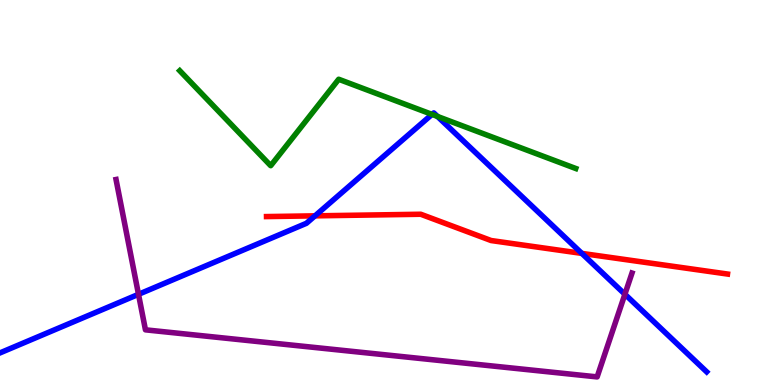[{'lines': ['blue', 'red'], 'intersections': [{'x': 4.06, 'y': 4.39}, {'x': 7.51, 'y': 3.42}]}, {'lines': ['green', 'red'], 'intersections': []}, {'lines': ['purple', 'red'], 'intersections': []}, {'lines': ['blue', 'green'], 'intersections': [{'x': 5.57, 'y': 7.03}, {'x': 5.64, 'y': 6.98}]}, {'lines': ['blue', 'purple'], 'intersections': [{'x': 1.79, 'y': 2.36}, {'x': 8.06, 'y': 2.36}]}, {'lines': ['green', 'purple'], 'intersections': []}]